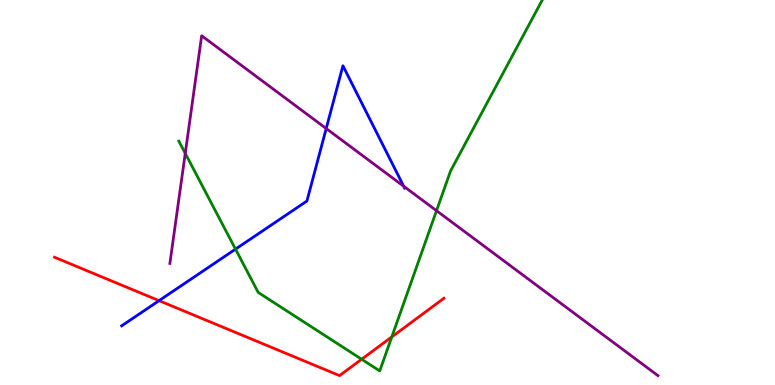[{'lines': ['blue', 'red'], 'intersections': [{'x': 2.05, 'y': 2.19}]}, {'lines': ['green', 'red'], 'intersections': [{'x': 4.67, 'y': 0.669}, {'x': 5.06, 'y': 1.25}]}, {'lines': ['purple', 'red'], 'intersections': []}, {'lines': ['blue', 'green'], 'intersections': [{'x': 3.04, 'y': 3.53}]}, {'lines': ['blue', 'purple'], 'intersections': [{'x': 4.21, 'y': 6.66}, {'x': 5.21, 'y': 5.16}]}, {'lines': ['green', 'purple'], 'intersections': [{'x': 2.39, 'y': 6.02}, {'x': 5.63, 'y': 4.53}]}]